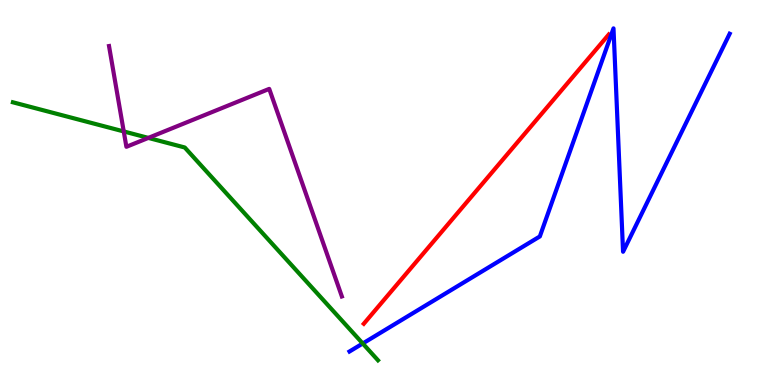[{'lines': ['blue', 'red'], 'intersections': []}, {'lines': ['green', 'red'], 'intersections': []}, {'lines': ['purple', 'red'], 'intersections': []}, {'lines': ['blue', 'green'], 'intersections': [{'x': 4.68, 'y': 1.08}]}, {'lines': ['blue', 'purple'], 'intersections': []}, {'lines': ['green', 'purple'], 'intersections': [{'x': 1.6, 'y': 6.59}, {'x': 1.91, 'y': 6.42}]}]